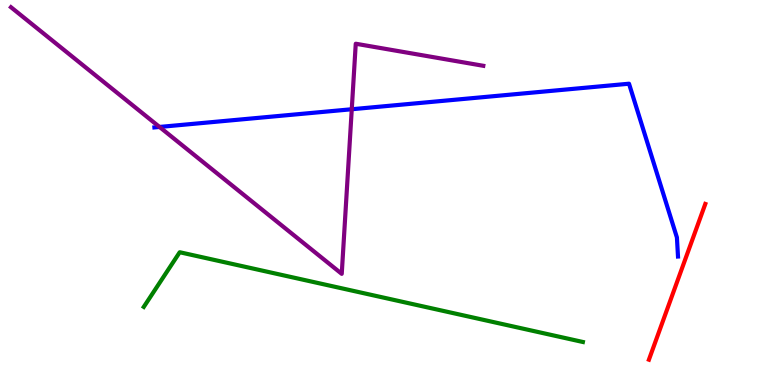[{'lines': ['blue', 'red'], 'intersections': []}, {'lines': ['green', 'red'], 'intersections': []}, {'lines': ['purple', 'red'], 'intersections': []}, {'lines': ['blue', 'green'], 'intersections': []}, {'lines': ['blue', 'purple'], 'intersections': [{'x': 2.06, 'y': 6.7}, {'x': 4.54, 'y': 7.16}]}, {'lines': ['green', 'purple'], 'intersections': []}]